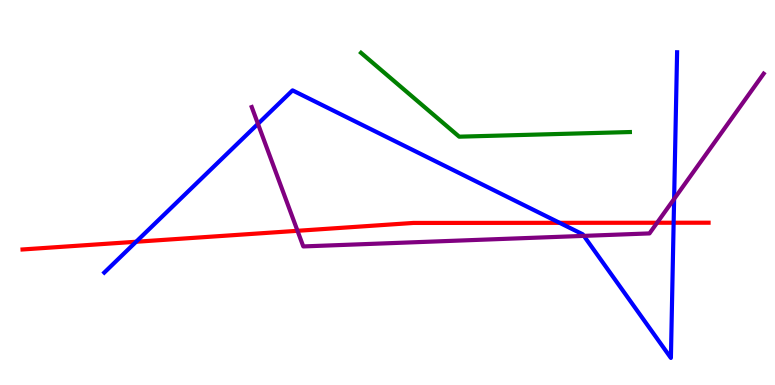[{'lines': ['blue', 'red'], 'intersections': [{'x': 1.76, 'y': 3.72}, {'x': 7.22, 'y': 4.21}, {'x': 8.69, 'y': 4.21}]}, {'lines': ['green', 'red'], 'intersections': []}, {'lines': ['purple', 'red'], 'intersections': [{'x': 3.84, 'y': 4.01}, {'x': 8.48, 'y': 4.21}]}, {'lines': ['blue', 'green'], 'intersections': []}, {'lines': ['blue', 'purple'], 'intersections': [{'x': 3.33, 'y': 6.78}, {'x': 7.53, 'y': 3.87}, {'x': 8.7, 'y': 4.83}]}, {'lines': ['green', 'purple'], 'intersections': []}]